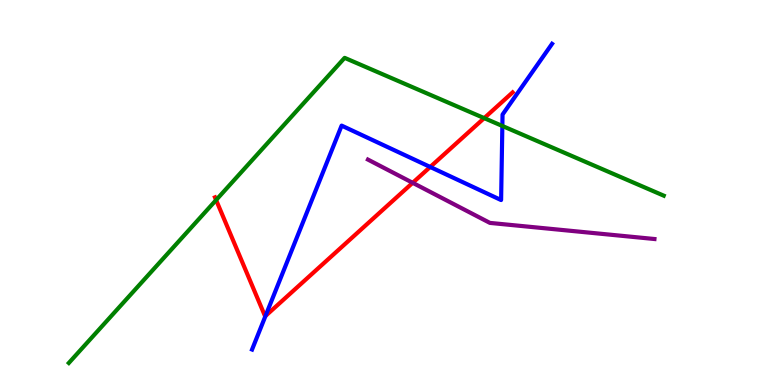[{'lines': ['blue', 'red'], 'intersections': [{'x': 3.43, 'y': 1.79}, {'x': 5.55, 'y': 5.66}]}, {'lines': ['green', 'red'], 'intersections': [{'x': 2.79, 'y': 4.8}, {'x': 6.25, 'y': 6.93}]}, {'lines': ['purple', 'red'], 'intersections': [{'x': 5.32, 'y': 5.25}]}, {'lines': ['blue', 'green'], 'intersections': [{'x': 6.48, 'y': 6.73}]}, {'lines': ['blue', 'purple'], 'intersections': []}, {'lines': ['green', 'purple'], 'intersections': []}]